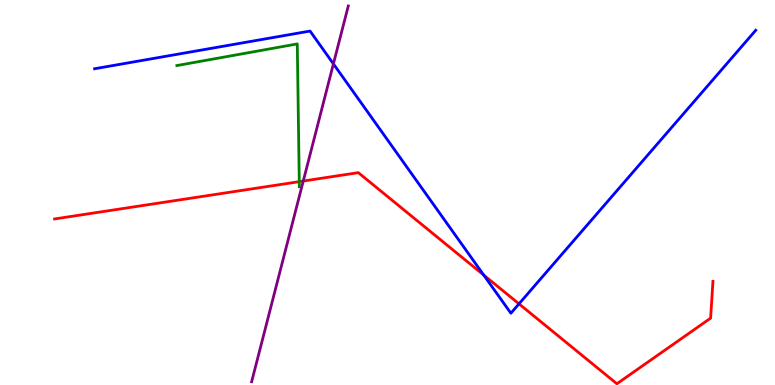[{'lines': ['blue', 'red'], 'intersections': [{'x': 6.24, 'y': 2.86}, {'x': 6.7, 'y': 2.11}]}, {'lines': ['green', 'red'], 'intersections': [{'x': 3.86, 'y': 5.28}]}, {'lines': ['purple', 'red'], 'intersections': [{'x': 3.91, 'y': 5.3}]}, {'lines': ['blue', 'green'], 'intersections': []}, {'lines': ['blue', 'purple'], 'intersections': [{'x': 4.3, 'y': 8.34}]}, {'lines': ['green', 'purple'], 'intersections': []}]